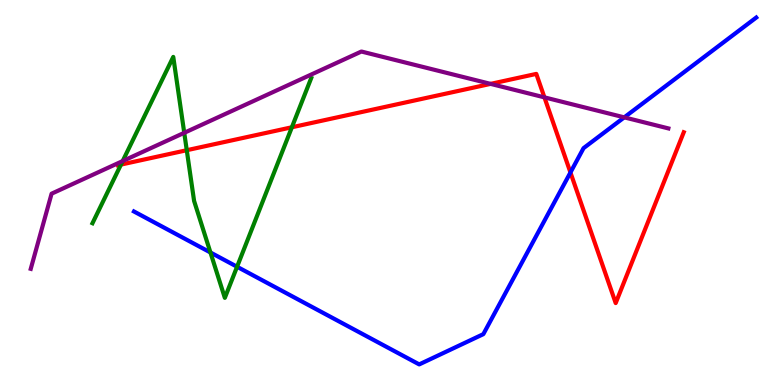[{'lines': ['blue', 'red'], 'intersections': [{'x': 7.36, 'y': 5.52}]}, {'lines': ['green', 'red'], 'intersections': [{'x': 1.56, 'y': 5.73}, {'x': 2.41, 'y': 6.1}, {'x': 3.77, 'y': 6.69}]}, {'lines': ['purple', 'red'], 'intersections': [{'x': 6.33, 'y': 7.82}, {'x': 7.02, 'y': 7.47}]}, {'lines': ['blue', 'green'], 'intersections': [{'x': 2.72, 'y': 3.44}, {'x': 3.06, 'y': 3.07}]}, {'lines': ['blue', 'purple'], 'intersections': [{'x': 8.05, 'y': 6.95}]}, {'lines': ['green', 'purple'], 'intersections': [{'x': 1.58, 'y': 5.82}, {'x': 2.38, 'y': 6.55}]}]